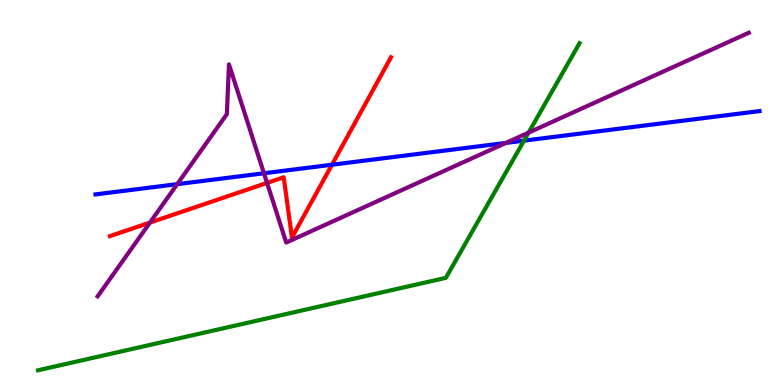[{'lines': ['blue', 'red'], 'intersections': [{'x': 4.28, 'y': 5.72}]}, {'lines': ['green', 'red'], 'intersections': []}, {'lines': ['purple', 'red'], 'intersections': [{'x': 1.93, 'y': 4.22}, {'x': 3.45, 'y': 5.25}]}, {'lines': ['blue', 'green'], 'intersections': [{'x': 6.76, 'y': 6.35}]}, {'lines': ['blue', 'purple'], 'intersections': [{'x': 2.29, 'y': 5.22}, {'x': 3.41, 'y': 5.5}, {'x': 6.53, 'y': 6.29}]}, {'lines': ['green', 'purple'], 'intersections': [{'x': 6.82, 'y': 6.56}]}]